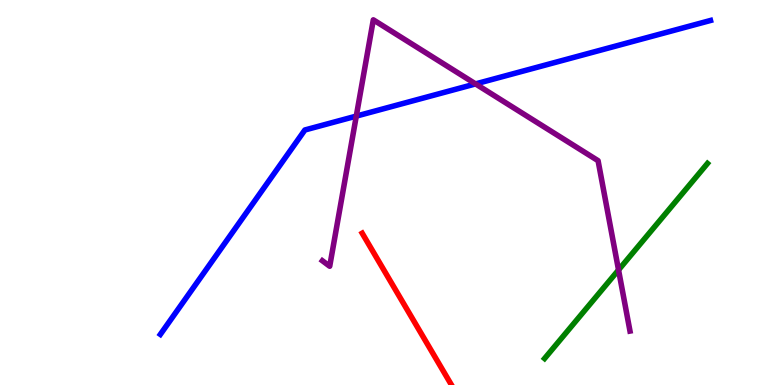[{'lines': ['blue', 'red'], 'intersections': []}, {'lines': ['green', 'red'], 'intersections': []}, {'lines': ['purple', 'red'], 'intersections': []}, {'lines': ['blue', 'green'], 'intersections': []}, {'lines': ['blue', 'purple'], 'intersections': [{'x': 4.6, 'y': 6.98}, {'x': 6.14, 'y': 7.82}]}, {'lines': ['green', 'purple'], 'intersections': [{'x': 7.98, 'y': 2.99}]}]